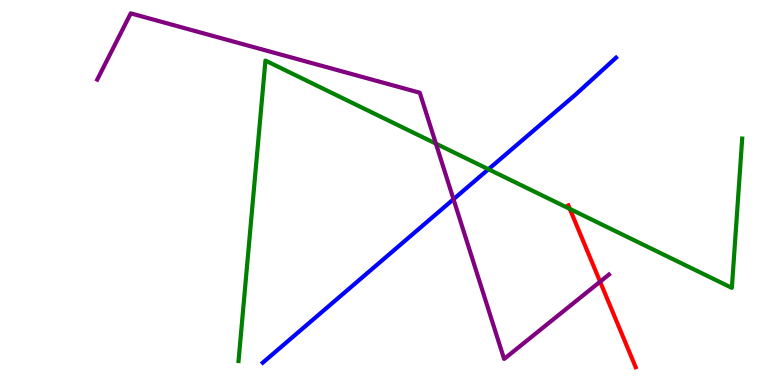[{'lines': ['blue', 'red'], 'intersections': []}, {'lines': ['green', 'red'], 'intersections': [{'x': 7.35, 'y': 4.57}]}, {'lines': ['purple', 'red'], 'intersections': [{'x': 7.74, 'y': 2.68}]}, {'lines': ['blue', 'green'], 'intersections': [{'x': 6.3, 'y': 5.6}]}, {'lines': ['blue', 'purple'], 'intersections': [{'x': 5.85, 'y': 4.83}]}, {'lines': ['green', 'purple'], 'intersections': [{'x': 5.62, 'y': 6.27}]}]